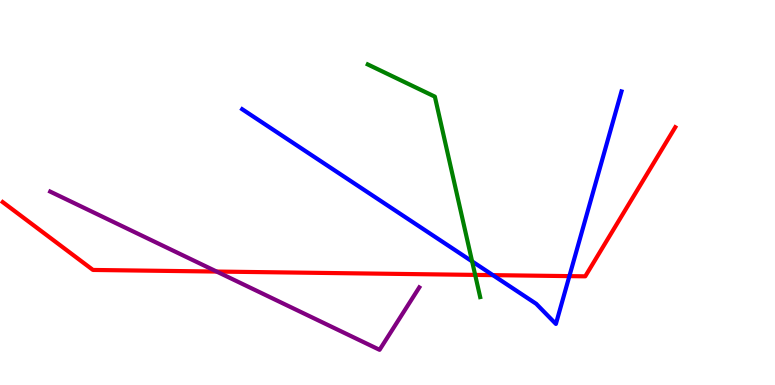[{'lines': ['blue', 'red'], 'intersections': [{'x': 6.36, 'y': 2.85}, {'x': 7.35, 'y': 2.83}]}, {'lines': ['green', 'red'], 'intersections': [{'x': 6.13, 'y': 2.86}]}, {'lines': ['purple', 'red'], 'intersections': [{'x': 2.8, 'y': 2.95}]}, {'lines': ['blue', 'green'], 'intersections': [{'x': 6.09, 'y': 3.21}]}, {'lines': ['blue', 'purple'], 'intersections': []}, {'lines': ['green', 'purple'], 'intersections': []}]